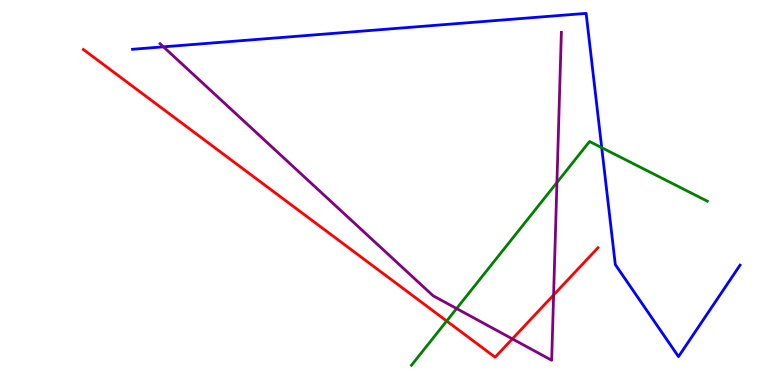[{'lines': ['blue', 'red'], 'intersections': []}, {'lines': ['green', 'red'], 'intersections': [{'x': 5.76, 'y': 1.66}]}, {'lines': ['purple', 'red'], 'intersections': [{'x': 6.61, 'y': 1.2}, {'x': 7.14, 'y': 2.34}]}, {'lines': ['blue', 'green'], 'intersections': [{'x': 7.76, 'y': 6.16}]}, {'lines': ['blue', 'purple'], 'intersections': [{'x': 2.11, 'y': 8.78}]}, {'lines': ['green', 'purple'], 'intersections': [{'x': 5.89, 'y': 1.99}, {'x': 7.19, 'y': 5.26}]}]